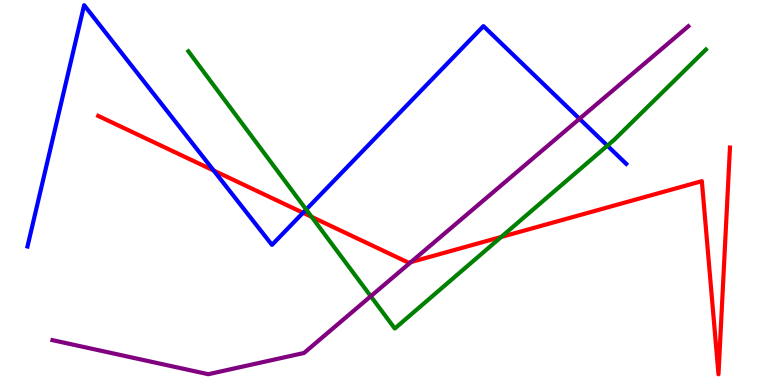[{'lines': ['blue', 'red'], 'intersections': [{'x': 2.76, 'y': 5.57}, {'x': 3.91, 'y': 4.47}]}, {'lines': ['green', 'red'], 'intersections': [{'x': 4.02, 'y': 4.37}, {'x': 6.47, 'y': 3.84}]}, {'lines': ['purple', 'red'], 'intersections': [{'x': 5.3, 'y': 3.19}]}, {'lines': ['blue', 'green'], 'intersections': [{'x': 3.95, 'y': 4.56}, {'x': 7.84, 'y': 6.22}]}, {'lines': ['blue', 'purple'], 'intersections': [{'x': 7.48, 'y': 6.91}]}, {'lines': ['green', 'purple'], 'intersections': [{'x': 4.78, 'y': 2.31}]}]